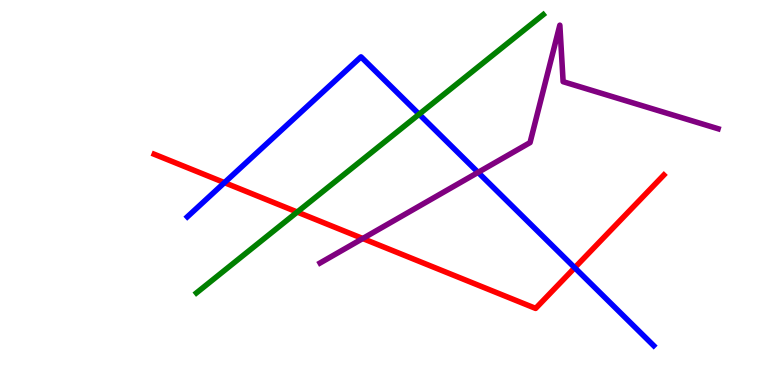[{'lines': ['blue', 'red'], 'intersections': [{'x': 2.9, 'y': 5.26}, {'x': 7.42, 'y': 3.05}]}, {'lines': ['green', 'red'], 'intersections': [{'x': 3.84, 'y': 4.49}]}, {'lines': ['purple', 'red'], 'intersections': [{'x': 4.68, 'y': 3.8}]}, {'lines': ['blue', 'green'], 'intersections': [{'x': 5.41, 'y': 7.03}]}, {'lines': ['blue', 'purple'], 'intersections': [{'x': 6.17, 'y': 5.52}]}, {'lines': ['green', 'purple'], 'intersections': []}]